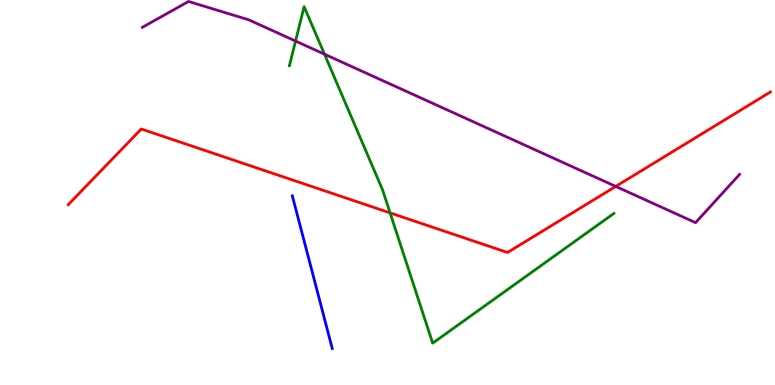[{'lines': ['blue', 'red'], 'intersections': []}, {'lines': ['green', 'red'], 'intersections': [{'x': 5.03, 'y': 4.47}]}, {'lines': ['purple', 'red'], 'intersections': [{'x': 7.94, 'y': 5.16}]}, {'lines': ['blue', 'green'], 'intersections': []}, {'lines': ['blue', 'purple'], 'intersections': []}, {'lines': ['green', 'purple'], 'intersections': [{'x': 3.81, 'y': 8.93}, {'x': 4.19, 'y': 8.59}]}]